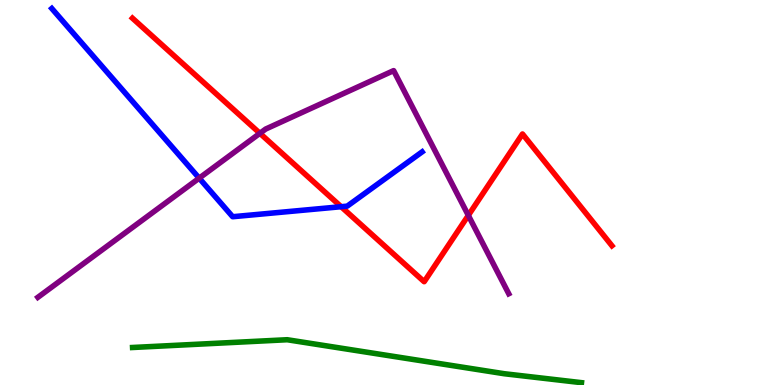[{'lines': ['blue', 'red'], 'intersections': [{'x': 4.4, 'y': 4.63}]}, {'lines': ['green', 'red'], 'intersections': []}, {'lines': ['purple', 'red'], 'intersections': [{'x': 3.35, 'y': 6.54}, {'x': 6.04, 'y': 4.41}]}, {'lines': ['blue', 'green'], 'intersections': []}, {'lines': ['blue', 'purple'], 'intersections': [{'x': 2.57, 'y': 5.37}]}, {'lines': ['green', 'purple'], 'intersections': []}]